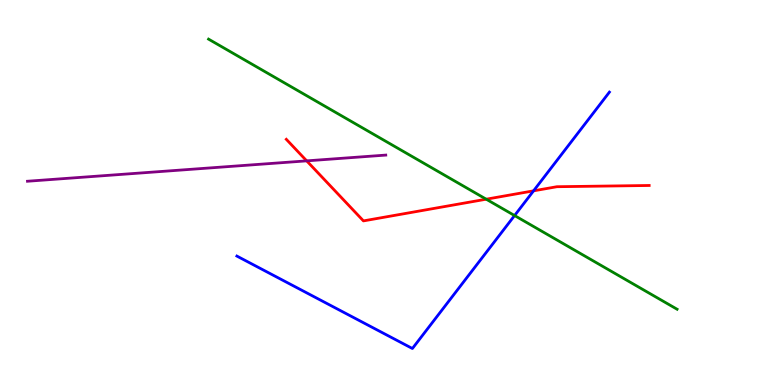[{'lines': ['blue', 'red'], 'intersections': [{'x': 6.88, 'y': 5.04}]}, {'lines': ['green', 'red'], 'intersections': [{'x': 6.27, 'y': 4.83}]}, {'lines': ['purple', 'red'], 'intersections': [{'x': 3.96, 'y': 5.82}]}, {'lines': ['blue', 'green'], 'intersections': [{'x': 6.64, 'y': 4.4}]}, {'lines': ['blue', 'purple'], 'intersections': []}, {'lines': ['green', 'purple'], 'intersections': []}]